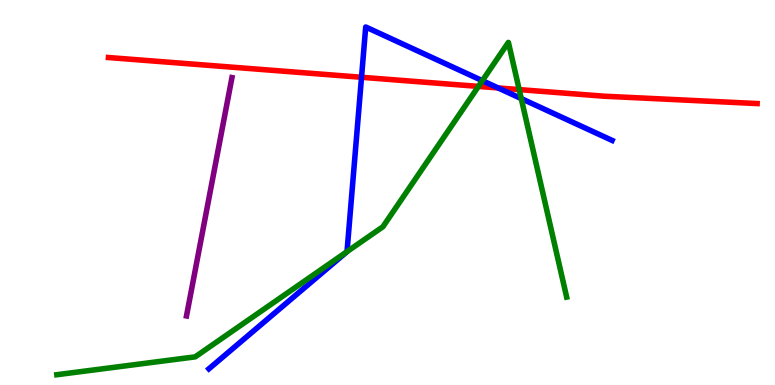[{'lines': ['blue', 'red'], 'intersections': [{'x': 4.66, 'y': 7.99}, {'x': 6.43, 'y': 7.72}]}, {'lines': ['green', 'red'], 'intersections': [{'x': 6.17, 'y': 7.76}, {'x': 6.7, 'y': 7.67}]}, {'lines': ['purple', 'red'], 'intersections': []}, {'lines': ['blue', 'green'], 'intersections': [{'x': 4.48, 'y': 3.46}, {'x': 6.22, 'y': 7.9}, {'x': 6.73, 'y': 7.44}]}, {'lines': ['blue', 'purple'], 'intersections': []}, {'lines': ['green', 'purple'], 'intersections': []}]